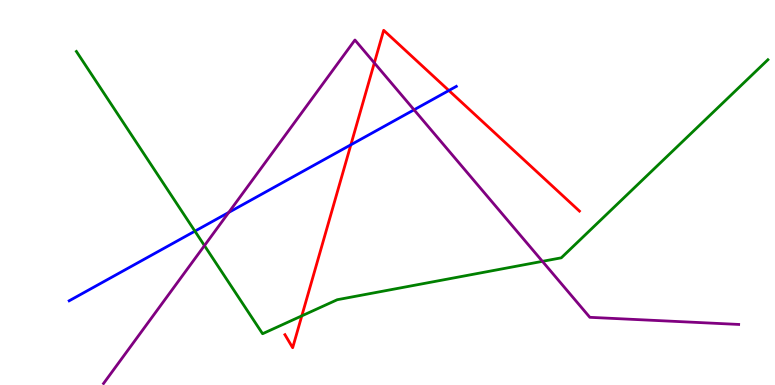[{'lines': ['blue', 'red'], 'intersections': [{'x': 4.53, 'y': 6.24}, {'x': 5.79, 'y': 7.65}]}, {'lines': ['green', 'red'], 'intersections': [{'x': 3.89, 'y': 1.8}]}, {'lines': ['purple', 'red'], 'intersections': [{'x': 4.83, 'y': 8.37}]}, {'lines': ['blue', 'green'], 'intersections': [{'x': 2.52, 'y': 4.0}]}, {'lines': ['blue', 'purple'], 'intersections': [{'x': 2.95, 'y': 4.48}, {'x': 5.34, 'y': 7.15}]}, {'lines': ['green', 'purple'], 'intersections': [{'x': 2.64, 'y': 3.62}, {'x': 7.0, 'y': 3.21}]}]